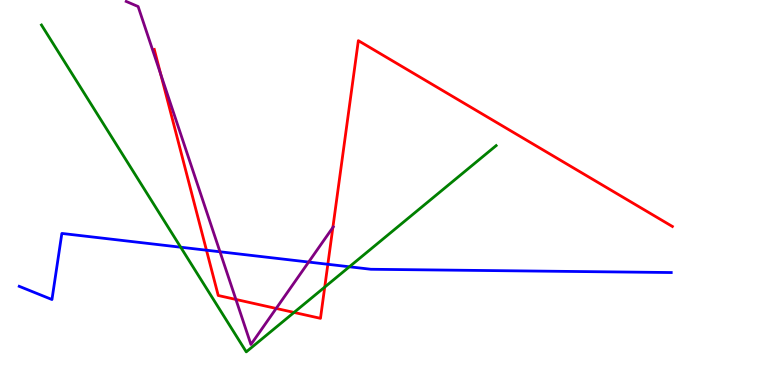[{'lines': ['blue', 'red'], 'intersections': [{'x': 2.66, 'y': 3.5}, {'x': 4.23, 'y': 3.14}]}, {'lines': ['green', 'red'], 'intersections': [{'x': 3.79, 'y': 1.88}, {'x': 4.19, 'y': 2.54}]}, {'lines': ['purple', 'red'], 'intersections': [{'x': 2.07, 'y': 8.07}, {'x': 3.04, 'y': 2.22}, {'x': 3.56, 'y': 1.99}, {'x': 4.3, 'y': 4.09}]}, {'lines': ['blue', 'green'], 'intersections': [{'x': 2.33, 'y': 3.58}, {'x': 4.51, 'y': 3.07}]}, {'lines': ['blue', 'purple'], 'intersections': [{'x': 2.84, 'y': 3.46}, {'x': 3.98, 'y': 3.19}]}, {'lines': ['green', 'purple'], 'intersections': []}]